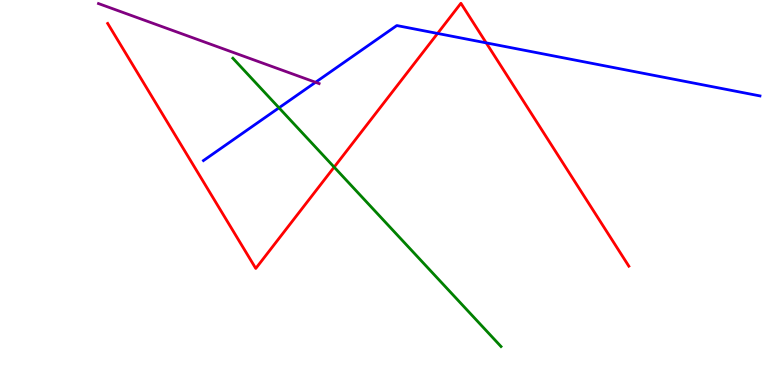[{'lines': ['blue', 'red'], 'intersections': [{'x': 5.65, 'y': 9.13}, {'x': 6.27, 'y': 8.89}]}, {'lines': ['green', 'red'], 'intersections': [{'x': 4.31, 'y': 5.66}]}, {'lines': ['purple', 'red'], 'intersections': []}, {'lines': ['blue', 'green'], 'intersections': [{'x': 3.6, 'y': 7.2}]}, {'lines': ['blue', 'purple'], 'intersections': [{'x': 4.07, 'y': 7.86}]}, {'lines': ['green', 'purple'], 'intersections': []}]